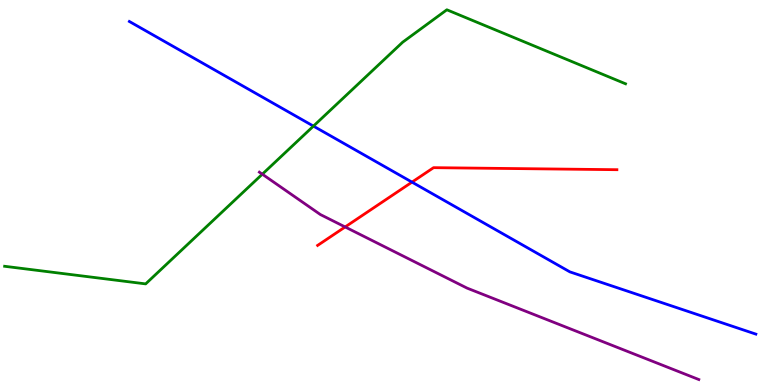[{'lines': ['blue', 'red'], 'intersections': [{'x': 5.32, 'y': 5.27}]}, {'lines': ['green', 'red'], 'intersections': []}, {'lines': ['purple', 'red'], 'intersections': [{'x': 4.45, 'y': 4.1}]}, {'lines': ['blue', 'green'], 'intersections': [{'x': 4.04, 'y': 6.72}]}, {'lines': ['blue', 'purple'], 'intersections': []}, {'lines': ['green', 'purple'], 'intersections': [{'x': 3.38, 'y': 5.48}]}]